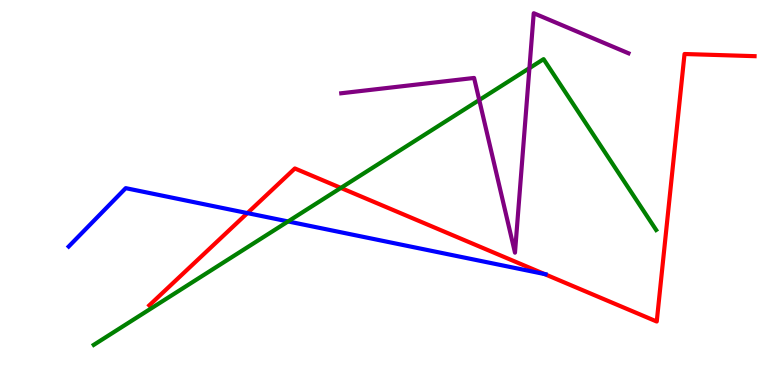[{'lines': ['blue', 'red'], 'intersections': [{'x': 3.19, 'y': 4.46}, {'x': 7.02, 'y': 2.88}]}, {'lines': ['green', 'red'], 'intersections': [{'x': 4.4, 'y': 5.12}]}, {'lines': ['purple', 'red'], 'intersections': []}, {'lines': ['blue', 'green'], 'intersections': [{'x': 3.72, 'y': 4.25}]}, {'lines': ['blue', 'purple'], 'intersections': []}, {'lines': ['green', 'purple'], 'intersections': [{'x': 6.18, 'y': 7.4}, {'x': 6.83, 'y': 8.23}]}]